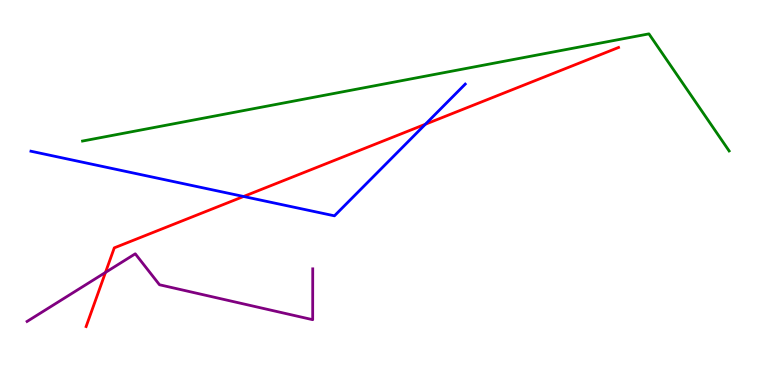[{'lines': ['blue', 'red'], 'intersections': [{'x': 3.14, 'y': 4.9}, {'x': 5.49, 'y': 6.77}]}, {'lines': ['green', 'red'], 'intersections': []}, {'lines': ['purple', 'red'], 'intersections': [{'x': 1.36, 'y': 2.92}]}, {'lines': ['blue', 'green'], 'intersections': []}, {'lines': ['blue', 'purple'], 'intersections': []}, {'lines': ['green', 'purple'], 'intersections': []}]